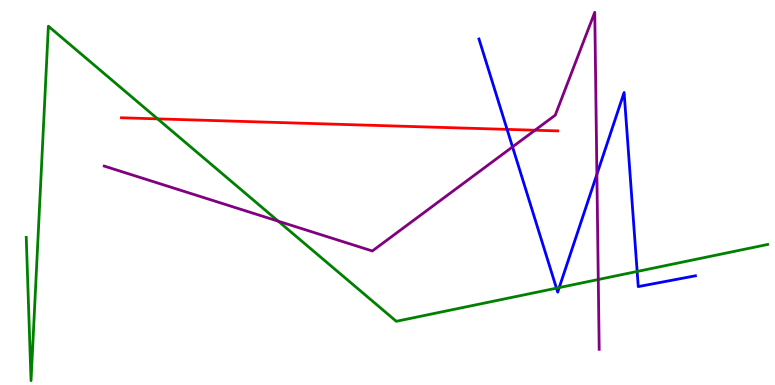[{'lines': ['blue', 'red'], 'intersections': [{'x': 6.54, 'y': 6.64}]}, {'lines': ['green', 'red'], 'intersections': [{'x': 2.03, 'y': 6.91}]}, {'lines': ['purple', 'red'], 'intersections': [{'x': 6.9, 'y': 6.62}]}, {'lines': ['blue', 'green'], 'intersections': [{'x': 7.18, 'y': 2.52}, {'x': 7.22, 'y': 2.53}, {'x': 8.22, 'y': 2.95}]}, {'lines': ['blue', 'purple'], 'intersections': [{'x': 6.61, 'y': 6.18}, {'x': 7.7, 'y': 5.47}]}, {'lines': ['green', 'purple'], 'intersections': [{'x': 3.59, 'y': 4.25}, {'x': 7.72, 'y': 2.74}]}]